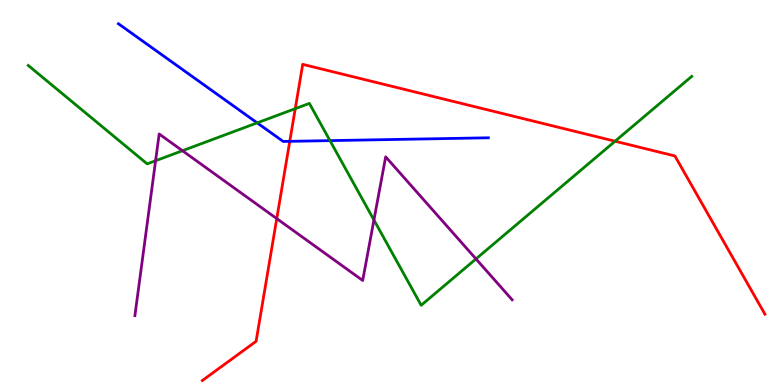[{'lines': ['blue', 'red'], 'intersections': [{'x': 3.74, 'y': 6.33}]}, {'lines': ['green', 'red'], 'intersections': [{'x': 3.81, 'y': 7.18}, {'x': 7.94, 'y': 6.33}]}, {'lines': ['purple', 'red'], 'intersections': [{'x': 3.57, 'y': 4.32}]}, {'lines': ['blue', 'green'], 'intersections': [{'x': 3.32, 'y': 6.81}, {'x': 4.26, 'y': 6.35}]}, {'lines': ['blue', 'purple'], 'intersections': []}, {'lines': ['green', 'purple'], 'intersections': [{'x': 2.01, 'y': 5.83}, {'x': 2.35, 'y': 6.09}, {'x': 4.82, 'y': 4.29}, {'x': 6.14, 'y': 3.27}]}]